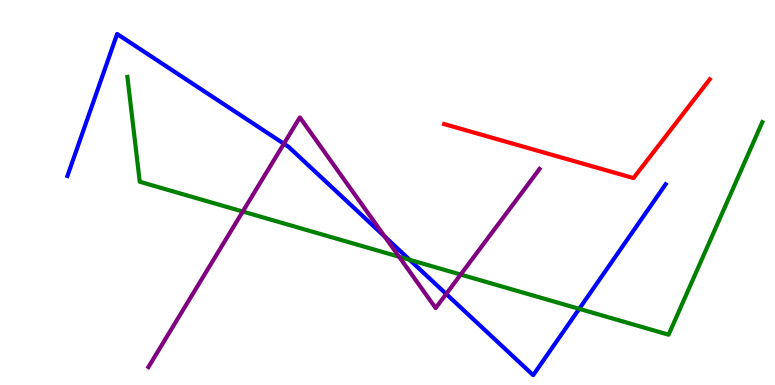[{'lines': ['blue', 'red'], 'intersections': []}, {'lines': ['green', 'red'], 'intersections': []}, {'lines': ['purple', 'red'], 'intersections': []}, {'lines': ['blue', 'green'], 'intersections': [{'x': 5.29, 'y': 3.25}, {'x': 7.47, 'y': 1.98}]}, {'lines': ['blue', 'purple'], 'intersections': [{'x': 3.66, 'y': 6.27}, {'x': 4.96, 'y': 3.86}, {'x': 5.76, 'y': 2.37}]}, {'lines': ['green', 'purple'], 'intersections': [{'x': 3.13, 'y': 4.51}, {'x': 5.15, 'y': 3.33}, {'x': 5.94, 'y': 2.87}]}]